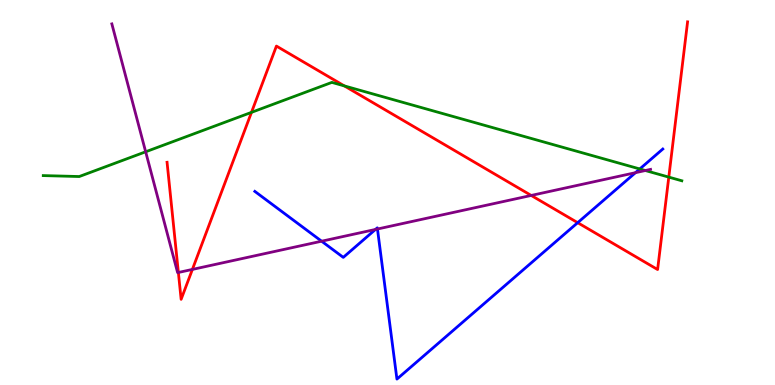[{'lines': ['blue', 'red'], 'intersections': [{'x': 7.45, 'y': 4.22}]}, {'lines': ['green', 'red'], 'intersections': [{'x': 3.25, 'y': 7.08}, {'x': 4.44, 'y': 7.77}, {'x': 8.63, 'y': 5.4}]}, {'lines': ['purple', 'red'], 'intersections': [{'x': 2.3, 'y': 2.92}, {'x': 2.48, 'y': 3.0}, {'x': 6.85, 'y': 4.92}]}, {'lines': ['blue', 'green'], 'intersections': [{'x': 8.26, 'y': 5.61}]}, {'lines': ['blue', 'purple'], 'intersections': [{'x': 4.15, 'y': 3.73}, {'x': 4.84, 'y': 4.04}, {'x': 4.87, 'y': 4.05}, {'x': 8.2, 'y': 5.51}]}, {'lines': ['green', 'purple'], 'intersections': [{'x': 1.88, 'y': 6.06}, {'x': 8.33, 'y': 5.57}]}]